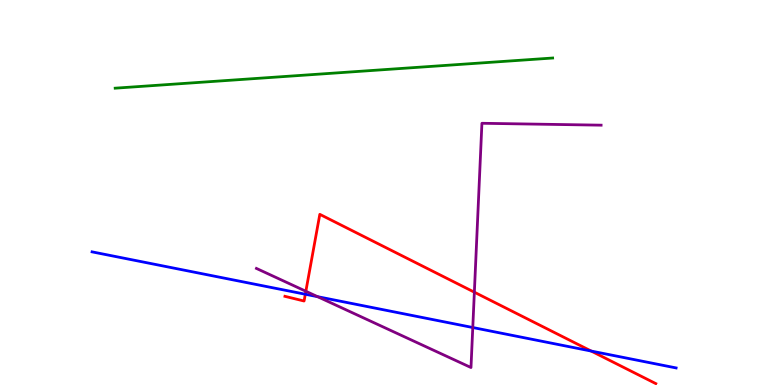[{'lines': ['blue', 'red'], 'intersections': [{'x': 3.94, 'y': 2.36}, {'x': 7.63, 'y': 0.881}]}, {'lines': ['green', 'red'], 'intersections': []}, {'lines': ['purple', 'red'], 'intersections': [{'x': 3.95, 'y': 2.43}, {'x': 6.12, 'y': 2.41}]}, {'lines': ['blue', 'green'], 'intersections': []}, {'lines': ['blue', 'purple'], 'intersections': [{'x': 4.1, 'y': 2.29}, {'x': 6.1, 'y': 1.49}]}, {'lines': ['green', 'purple'], 'intersections': []}]